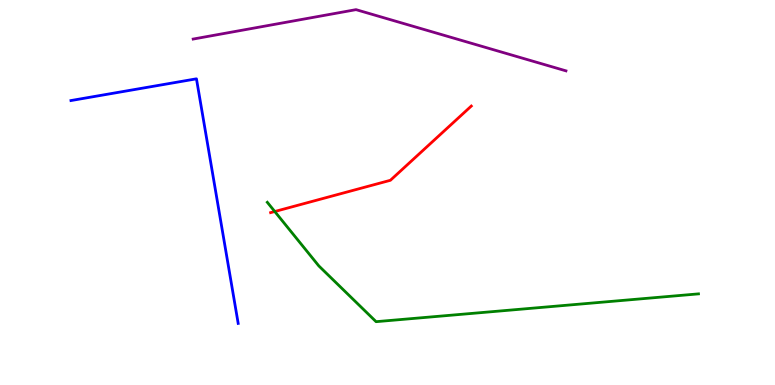[{'lines': ['blue', 'red'], 'intersections': []}, {'lines': ['green', 'red'], 'intersections': [{'x': 3.55, 'y': 4.51}]}, {'lines': ['purple', 'red'], 'intersections': []}, {'lines': ['blue', 'green'], 'intersections': []}, {'lines': ['blue', 'purple'], 'intersections': []}, {'lines': ['green', 'purple'], 'intersections': []}]